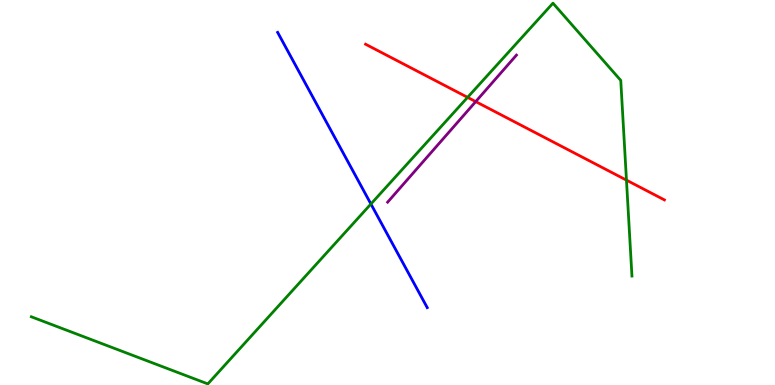[{'lines': ['blue', 'red'], 'intersections': []}, {'lines': ['green', 'red'], 'intersections': [{'x': 6.03, 'y': 7.47}, {'x': 8.08, 'y': 5.32}]}, {'lines': ['purple', 'red'], 'intersections': [{'x': 6.14, 'y': 7.36}]}, {'lines': ['blue', 'green'], 'intersections': [{'x': 4.79, 'y': 4.7}]}, {'lines': ['blue', 'purple'], 'intersections': []}, {'lines': ['green', 'purple'], 'intersections': []}]